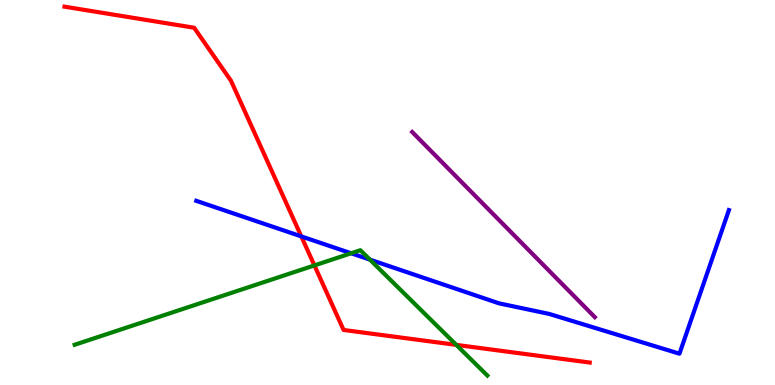[{'lines': ['blue', 'red'], 'intersections': [{'x': 3.89, 'y': 3.86}]}, {'lines': ['green', 'red'], 'intersections': [{'x': 4.06, 'y': 3.11}, {'x': 5.89, 'y': 1.04}]}, {'lines': ['purple', 'red'], 'intersections': []}, {'lines': ['blue', 'green'], 'intersections': [{'x': 4.53, 'y': 3.42}, {'x': 4.77, 'y': 3.26}]}, {'lines': ['blue', 'purple'], 'intersections': []}, {'lines': ['green', 'purple'], 'intersections': []}]